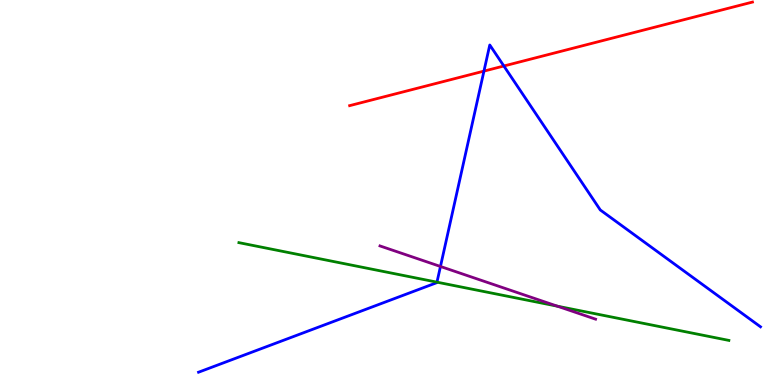[{'lines': ['blue', 'red'], 'intersections': [{'x': 6.24, 'y': 8.15}, {'x': 6.5, 'y': 8.29}]}, {'lines': ['green', 'red'], 'intersections': []}, {'lines': ['purple', 'red'], 'intersections': []}, {'lines': ['blue', 'green'], 'intersections': [{'x': 5.64, 'y': 2.67}]}, {'lines': ['blue', 'purple'], 'intersections': [{'x': 5.68, 'y': 3.08}]}, {'lines': ['green', 'purple'], 'intersections': [{'x': 7.19, 'y': 2.05}]}]